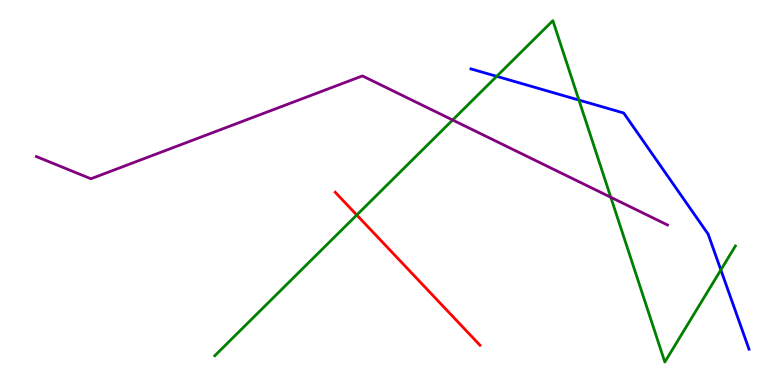[{'lines': ['blue', 'red'], 'intersections': []}, {'lines': ['green', 'red'], 'intersections': [{'x': 4.6, 'y': 4.42}]}, {'lines': ['purple', 'red'], 'intersections': []}, {'lines': ['blue', 'green'], 'intersections': [{'x': 6.41, 'y': 8.02}, {'x': 7.47, 'y': 7.4}, {'x': 9.3, 'y': 2.99}]}, {'lines': ['blue', 'purple'], 'intersections': []}, {'lines': ['green', 'purple'], 'intersections': [{'x': 5.84, 'y': 6.88}, {'x': 7.88, 'y': 4.88}]}]